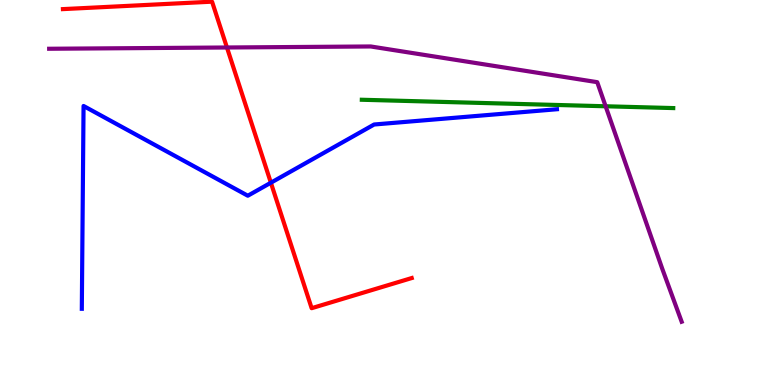[{'lines': ['blue', 'red'], 'intersections': [{'x': 3.5, 'y': 5.25}]}, {'lines': ['green', 'red'], 'intersections': []}, {'lines': ['purple', 'red'], 'intersections': [{'x': 2.93, 'y': 8.77}]}, {'lines': ['blue', 'green'], 'intersections': []}, {'lines': ['blue', 'purple'], 'intersections': []}, {'lines': ['green', 'purple'], 'intersections': [{'x': 7.81, 'y': 7.24}]}]